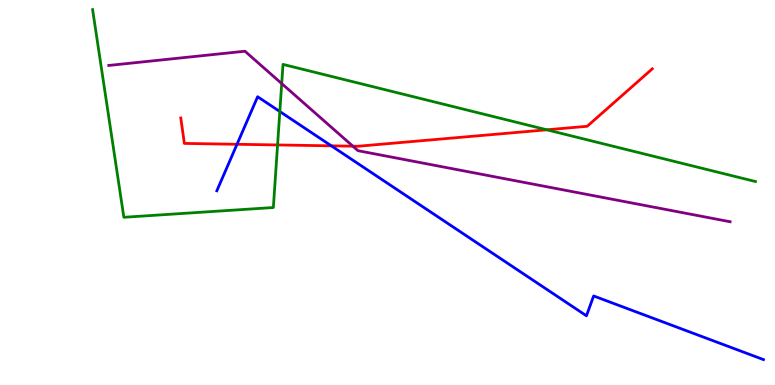[{'lines': ['blue', 'red'], 'intersections': [{'x': 3.06, 'y': 6.25}, {'x': 4.28, 'y': 6.21}]}, {'lines': ['green', 'red'], 'intersections': [{'x': 3.58, 'y': 6.24}, {'x': 7.06, 'y': 6.63}]}, {'lines': ['purple', 'red'], 'intersections': [{'x': 4.55, 'y': 6.2}]}, {'lines': ['blue', 'green'], 'intersections': [{'x': 3.61, 'y': 7.1}]}, {'lines': ['blue', 'purple'], 'intersections': []}, {'lines': ['green', 'purple'], 'intersections': [{'x': 3.64, 'y': 7.83}]}]